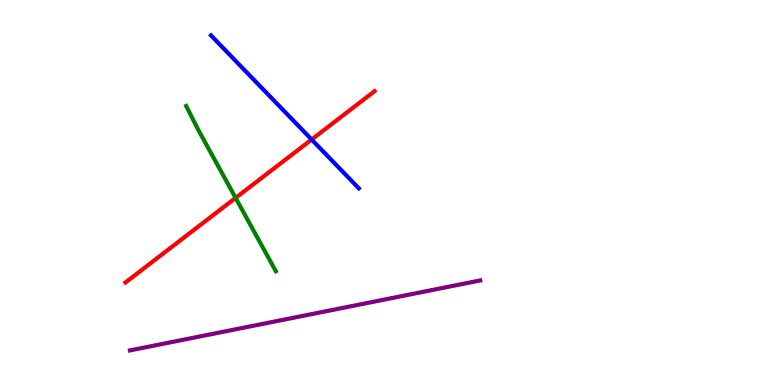[{'lines': ['blue', 'red'], 'intersections': [{'x': 4.02, 'y': 6.38}]}, {'lines': ['green', 'red'], 'intersections': [{'x': 3.04, 'y': 4.86}]}, {'lines': ['purple', 'red'], 'intersections': []}, {'lines': ['blue', 'green'], 'intersections': []}, {'lines': ['blue', 'purple'], 'intersections': []}, {'lines': ['green', 'purple'], 'intersections': []}]